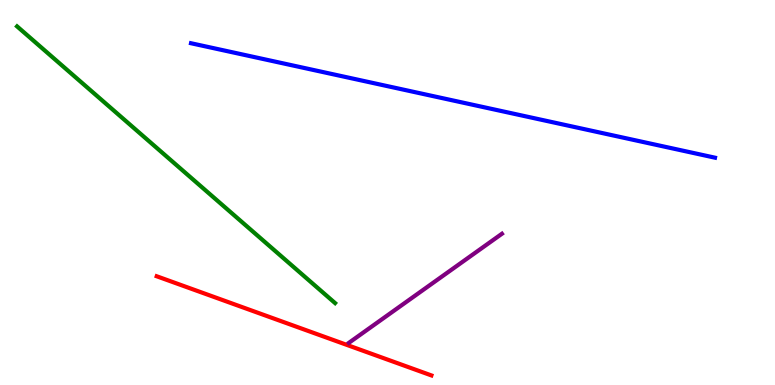[{'lines': ['blue', 'red'], 'intersections': []}, {'lines': ['green', 'red'], 'intersections': []}, {'lines': ['purple', 'red'], 'intersections': []}, {'lines': ['blue', 'green'], 'intersections': []}, {'lines': ['blue', 'purple'], 'intersections': []}, {'lines': ['green', 'purple'], 'intersections': []}]